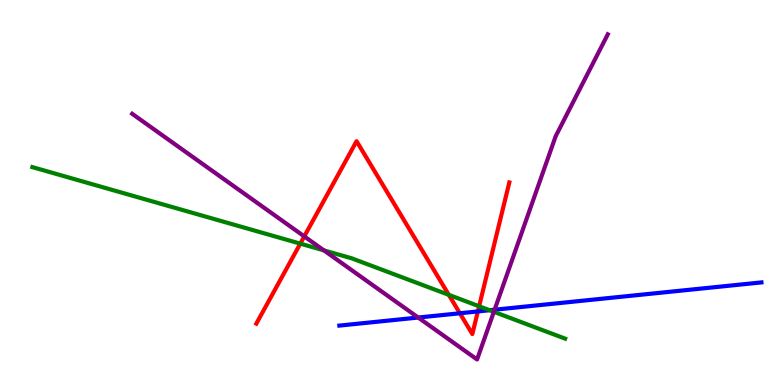[{'lines': ['blue', 'red'], 'intersections': [{'x': 5.93, 'y': 1.86}, {'x': 6.17, 'y': 1.91}]}, {'lines': ['green', 'red'], 'intersections': [{'x': 3.87, 'y': 3.67}, {'x': 5.79, 'y': 2.34}, {'x': 6.18, 'y': 2.04}]}, {'lines': ['purple', 'red'], 'intersections': [{'x': 3.93, 'y': 3.86}]}, {'lines': ['blue', 'green'], 'intersections': [{'x': 6.32, 'y': 1.94}]}, {'lines': ['blue', 'purple'], 'intersections': [{'x': 5.4, 'y': 1.75}, {'x': 6.38, 'y': 1.96}]}, {'lines': ['green', 'purple'], 'intersections': [{'x': 4.18, 'y': 3.5}, {'x': 6.37, 'y': 1.9}]}]